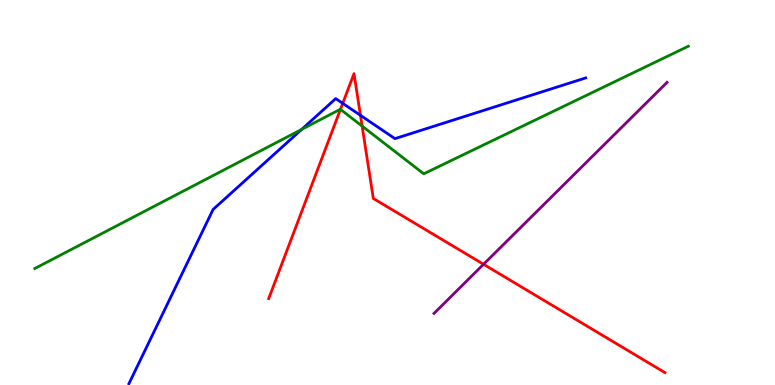[{'lines': ['blue', 'red'], 'intersections': [{'x': 4.42, 'y': 7.32}, {'x': 4.65, 'y': 7.0}]}, {'lines': ['green', 'red'], 'intersections': [{'x': 4.39, 'y': 7.16}, {'x': 4.67, 'y': 6.72}]}, {'lines': ['purple', 'red'], 'intersections': [{'x': 6.24, 'y': 3.14}]}, {'lines': ['blue', 'green'], 'intersections': [{'x': 3.89, 'y': 6.64}]}, {'lines': ['blue', 'purple'], 'intersections': []}, {'lines': ['green', 'purple'], 'intersections': []}]